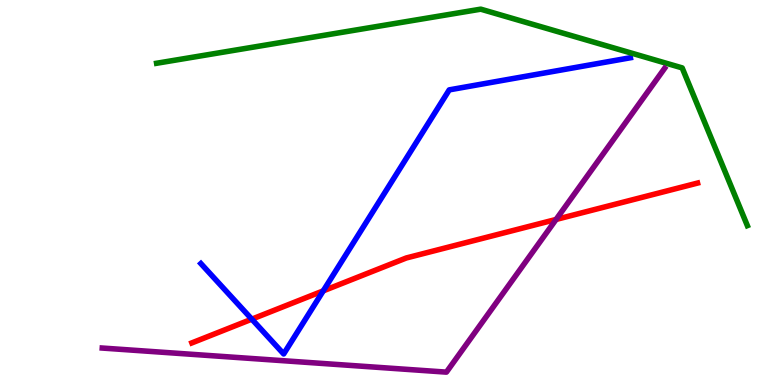[{'lines': ['blue', 'red'], 'intersections': [{'x': 3.25, 'y': 1.71}, {'x': 4.17, 'y': 2.44}]}, {'lines': ['green', 'red'], 'intersections': []}, {'lines': ['purple', 'red'], 'intersections': [{'x': 7.18, 'y': 4.3}]}, {'lines': ['blue', 'green'], 'intersections': []}, {'lines': ['blue', 'purple'], 'intersections': []}, {'lines': ['green', 'purple'], 'intersections': []}]